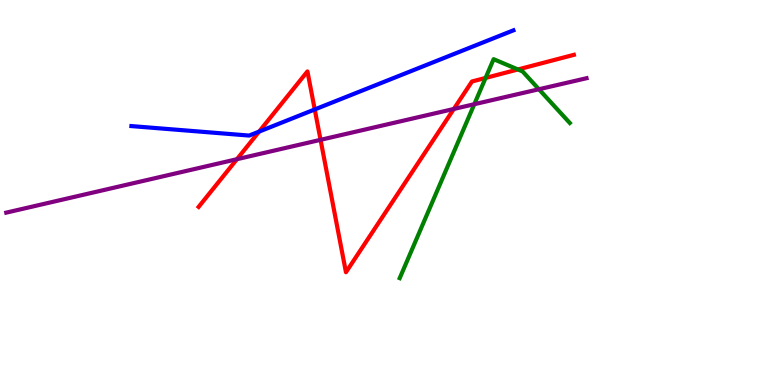[{'lines': ['blue', 'red'], 'intersections': [{'x': 3.34, 'y': 6.58}, {'x': 4.06, 'y': 7.16}]}, {'lines': ['green', 'red'], 'intersections': [{'x': 6.27, 'y': 7.98}, {'x': 6.68, 'y': 8.2}]}, {'lines': ['purple', 'red'], 'intersections': [{'x': 3.06, 'y': 5.86}, {'x': 4.14, 'y': 6.37}, {'x': 5.86, 'y': 7.17}]}, {'lines': ['blue', 'green'], 'intersections': []}, {'lines': ['blue', 'purple'], 'intersections': []}, {'lines': ['green', 'purple'], 'intersections': [{'x': 6.12, 'y': 7.29}, {'x': 6.95, 'y': 7.68}]}]